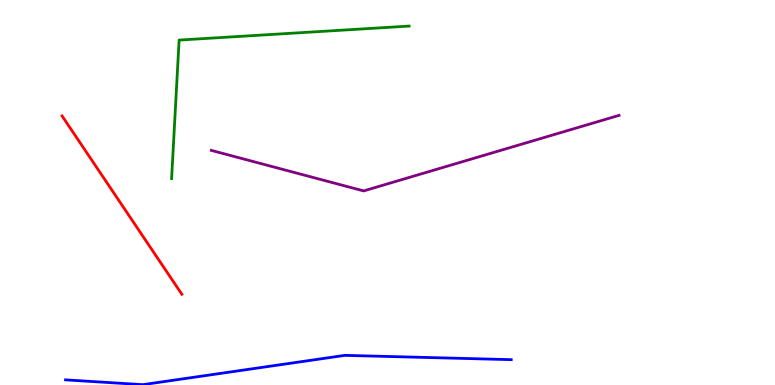[{'lines': ['blue', 'red'], 'intersections': []}, {'lines': ['green', 'red'], 'intersections': []}, {'lines': ['purple', 'red'], 'intersections': []}, {'lines': ['blue', 'green'], 'intersections': []}, {'lines': ['blue', 'purple'], 'intersections': []}, {'lines': ['green', 'purple'], 'intersections': []}]